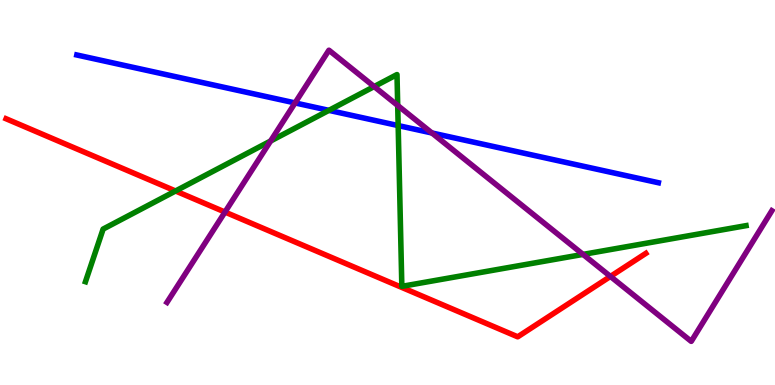[{'lines': ['blue', 'red'], 'intersections': []}, {'lines': ['green', 'red'], 'intersections': [{'x': 2.27, 'y': 5.04}]}, {'lines': ['purple', 'red'], 'intersections': [{'x': 2.9, 'y': 4.49}, {'x': 7.88, 'y': 2.82}]}, {'lines': ['blue', 'green'], 'intersections': [{'x': 4.24, 'y': 7.13}, {'x': 5.14, 'y': 6.74}]}, {'lines': ['blue', 'purple'], 'intersections': [{'x': 3.81, 'y': 7.33}, {'x': 5.57, 'y': 6.55}]}, {'lines': ['green', 'purple'], 'intersections': [{'x': 3.49, 'y': 6.34}, {'x': 4.83, 'y': 7.75}, {'x': 5.13, 'y': 7.26}, {'x': 7.52, 'y': 3.39}]}]